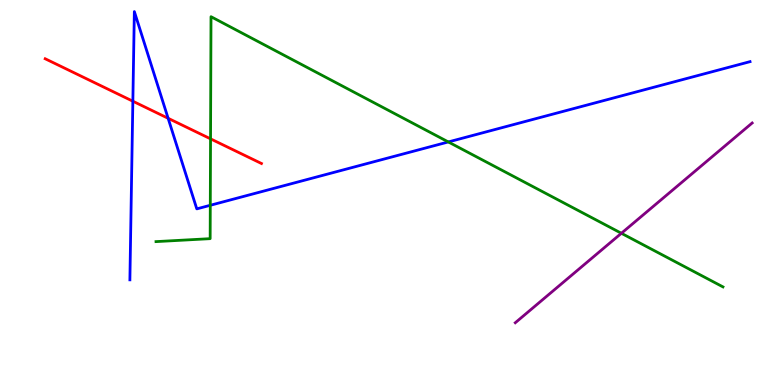[{'lines': ['blue', 'red'], 'intersections': [{'x': 1.71, 'y': 7.37}, {'x': 2.17, 'y': 6.93}]}, {'lines': ['green', 'red'], 'intersections': [{'x': 2.72, 'y': 6.39}]}, {'lines': ['purple', 'red'], 'intersections': []}, {'lines': ['blue', 'green'], 'intersections': [{'x': 2.71, 'y': 4.67}, {'x': 5.78, 'y': 6.31}]}, {'lines': ['blue', 'purple'], 'intersections': []}, {'lines': ['green', 'purple'], 'intersections': [{'x': 8.02, 'y': 3.94}]}]